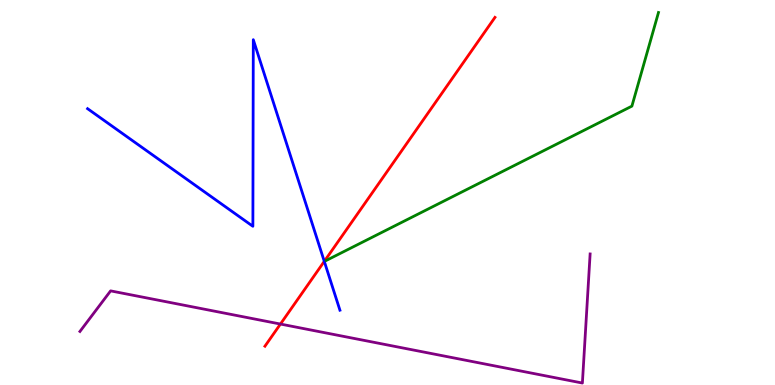[{'lines': ['blue', 'red'], 'intersections': [{'x': 4.18, 'y': 3.21}]}, {'lines': ['green', 'red'], 'intersections': []}, {'lines': ['purple', 'red'], 'intersections': [{'x': 3.62, 'y': 1.58}]}, {'lines': ['blue', 'green'], 'intersections': []}, {'lines': ['blue', 'purple'], 'intersections': []}, {'lines': ['green', 'purple'], 'intersections': []}]